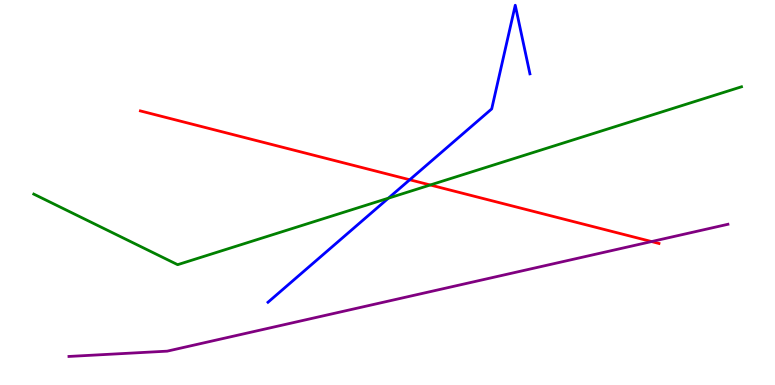[{'lines': ['blue', 'red'], 'intersections': [{'x': 5.29, 'y': 5.33}]}, {'lines': ['green', 'red'], 'intersections': [{'x': 5.55, 'y': 5.2}]}, {'lines': ['purple', 'red'], 'intersections': [{'x': 8.41, 'y': 3.73}]}, {'lines': ['blue', 'green'], 'intersections': [{'x': 5.01, 'y': 4.85}]}, {'lines': ['blue', 'purple'], 'intersections': []}, {'lines': ['green', 'purple'], 'intersections': []}]